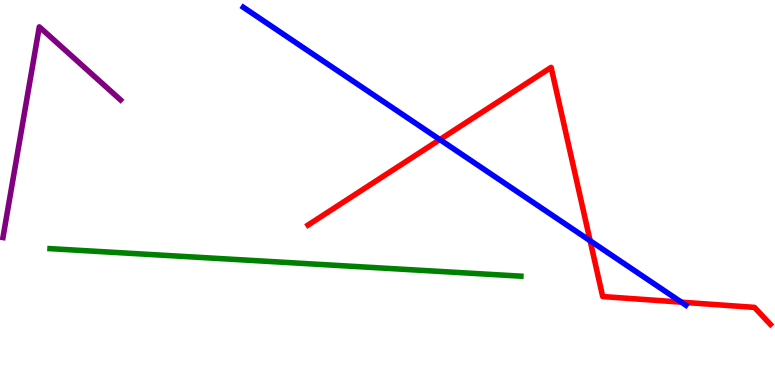[{'lines': ['blue', 'red'], 'intersections': [{'x': 5.68, 'y': 6.37}, {'x': 7.61, 'y': 3.75}, {'x': 8.79, 'y': 2.15}]}, {'lines': ['green', 'red'], 'intersections': []}, {'lines': ['purple', 'red'], 'intersections': []}, {'lines': ['blue', 'green'], 'intersections': []}, {'lines': ['blue', 'purple'], 'intersections': []}, {'lines': ['green', 'purple'], 'intersections': []}]